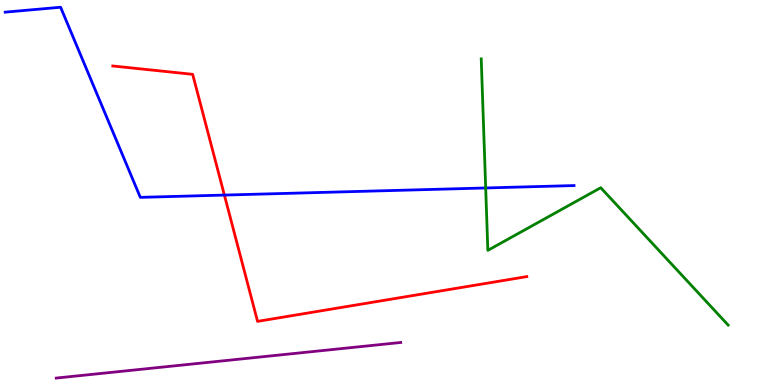[{'lines': ['blue', 'red'], 'intersections': [{'x': 2.9, 'y': 4.93}]}, {'lines': ['green', 'red'], 'intersections': []}, {'lines': ['purple', 'red'], 'intersections': []}, {'lines': ['blue', 'green'], 'intersections': [{'x': 6.27, 'y': 5.12}]}, {'lines': ['blue', 'purple'], 'intersections': []}, {'lines': ['green', 'purple'], 'intersections': []}]